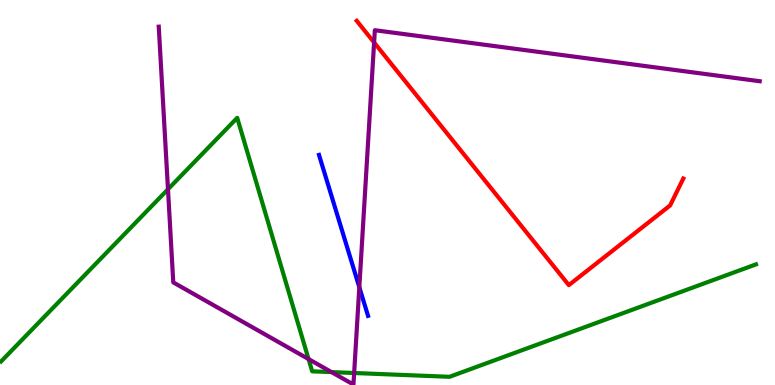[{'lines': ['blue', 'red'], 'intersections': []}, {'lines': ['green', 'red'], 'intersections': []}, {'lines': ['purple', 'red'], 'intersections': [{'x': 4.83, 'y': 8.9}]}, {'lines': ['blue', 'green'], 'intersections': []}, {'lines': ['blue', 'purple'], 'intersections': [{'x': 4.64, 'y': 2.54}]}, {'lines': ['green', 'purple'], 'intersections': [{'x': 2.17, 'y': 5.08}, {'x': 3.98, 'y': 0.673}, {'x': 4.28, 'y': 0.335}, {'x': 4.57, 'y': 0.312}]}]